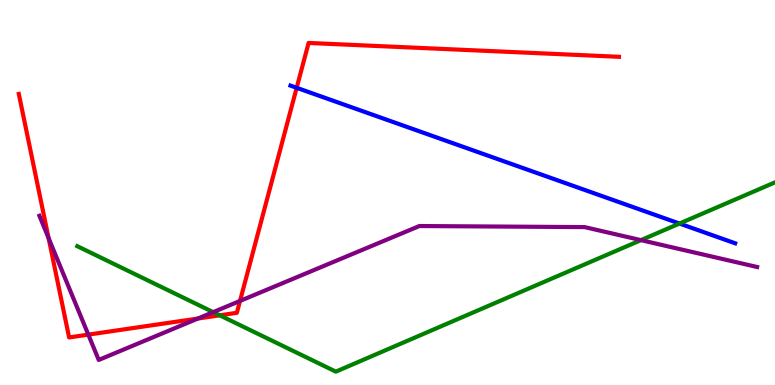[{'lines': ['blue', 'red'], 'intersections': [{'x': 3.83, 'y': 7.72}]}, {'lines': ['green', 'red'], 'intersections': [{'x': 2.84, 'y': 1.81}]}, {'lines': ['purple', 'red'], 'intersections': [{'x': 0.627, 'y': 3.82}, {'x': 1.14, 'y': 1.31}, {'x': 2.55, 'y': 1.73}, {'x': 3.1, 'y': 2.18}]}, {'lines': ['blue', 'green'], 'intersections': [{'x': 8.77, 'y': 4.19}]}, {'lines': ['blue', 'purple'], 'intersections': []}, {'lines': ['green', 'purple'], 'intersections': [{'x': 2.75, 'y': 1.89}, {'x': 8.27, 'y': 3.76}]}]